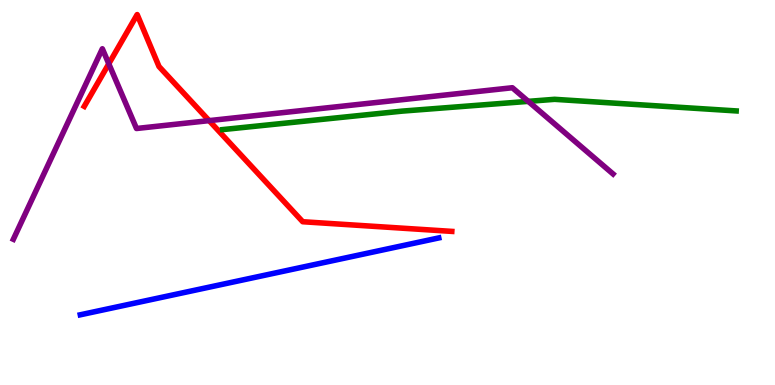[{'lines': ['blue', 'red'], 'intersections': []}, {'lines': ['green', 'red'], 'intersections': []}, {'lines': ['purple', 'red'], 'intersections': [{'x': 1.4, 'y': 8.34}, {'x': 2.7, 'y': 6.87}]}, {'lines': ['blue', 'green'], 'intersections': []}, {'lines': ['blue', 'purple'], 'intersections': []}, {'lines': ['green', 'purple'], 'intersections': [{'x': 6.82, 'y': 7.37}]}]